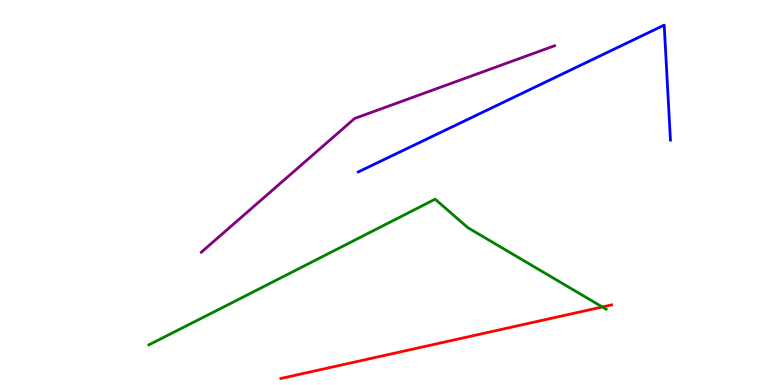[{'lines': ['blue', 'red'], 'intersections': []}, {'lines': ['green', 'red'], 'intersections': [{'x': 7.77, 'y': 2.03}]}, {'lines': ['purple', 'red'], 'intersections': []}, {'lines': ['blue', 'green'], 'intersections': []}, {'lines': ['blue', 'purple'], 'intersections': []}, {'lines': ['green', 'purple'], 'intersections': []}]